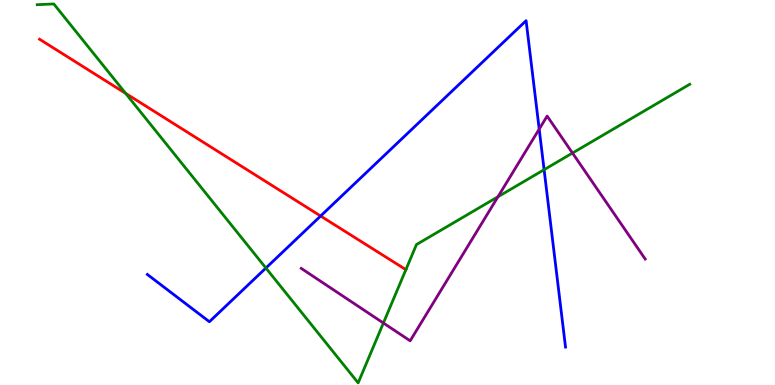[{'lines': ['blue', 'red'], 'intersections': [{'x': 4.14, 'y': 4.39}]}, {'lines': ['green', 'red'], 'intersections': [{'x': 1.62, 'y': 7.58}]}, {'lines': ['purple', 'red'], 'intersections': []}, {'lines': ['blue', 'green'], 'intersections': [{'x': 3.43, 'y': 3.04}, {'x': 7.02, 'y': 5.59}]}, {'lines': ['blue', 'purple'], 'intersections': [{'x': 6.96, 'y': 6.65}]}, {'lines': ['green', 'purple'], 'intersections': [{'x': 4.95, 'y': 1.61}, {'x': 6.43, 'y': 4.89}, {'x': 7.39, 'y': 6.02}]}]